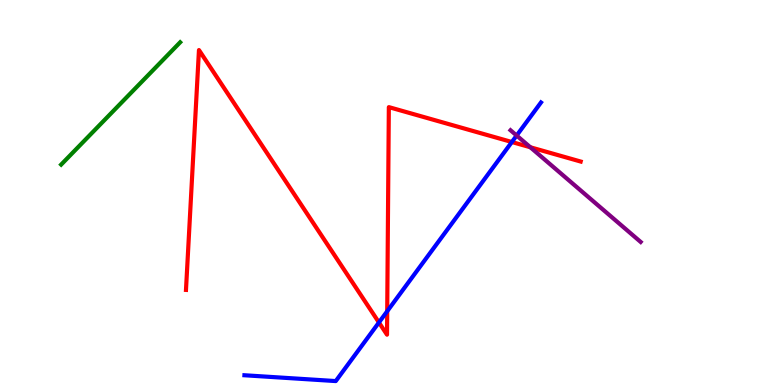[{'lines': ['blue', 'red'], 'intersections': [{'x': 4.89, 'y': 1.62}, {'x': 5.0, 'y': 1.92}, {'x': 6.6, 'y': 6.31}]}, {'lines': ['green', 'red'], 'intersections': []}, {'lines': ['purple', 'red'], 'intersections': [{'x': 6.84, 'y': 6.18}]}, {'lines': ['blue', 'green'], 'intersections': []}, {'lines': ['blue', 'purple'], 'intersections': [{'x': 6.67, 'y': 6.48}]}, {'lines': ['green', 'purple'], 'intersections': []}]